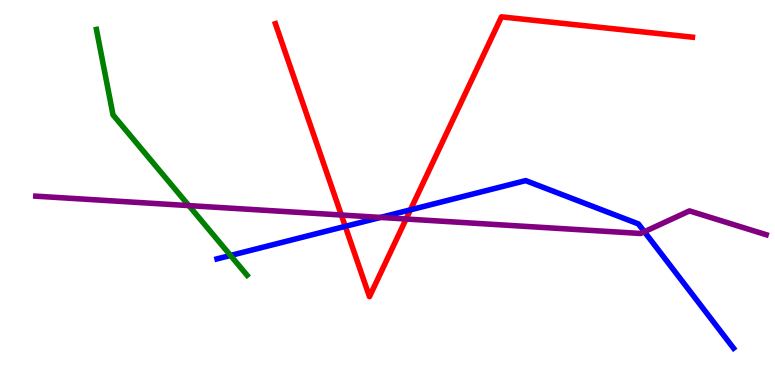[{'lines': ['blue', 'red'], 'intersections': [{'x': 4.46, 'y': 4.12}, {'x': 5.3, 'y': 4.55}]}, {'lines': ['green', 'red'], 'intersections': []}, {'lines': ['purple', 'red'], 'intersections': [{'x': 4.4, 'y': 4.42}, {'x': 5.24, 'y': 4.31}]}, {'lines': ['blue', 'green'], 'intersections': [{'x': 2.97, 'y': 3.36}]}, {'lines': ['blue', 'purple'], 'intersections': [{'x': 4.91, 'y': 4.35}, {'x': 8.31, 'y': 3.98}]}, {'lines': ['green', 'purple'], 'intersections': [{'x': 2.44, 'y': 4.66}]}]